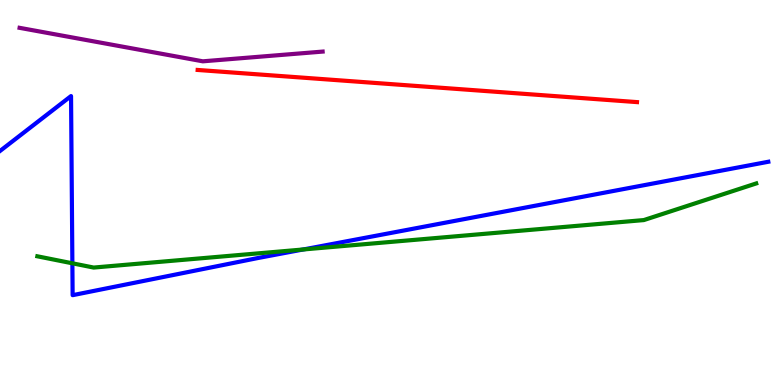[{'lines': ['blue', 'red'], 'intersections': []}, {'lines': ['green', 'red'], 'intersections': []}, {'lines': ['purple', 'red'], 'intersections': []}, {'lines': ['blue', 'green'], 'intersections': [{'x': 0.934, 'y': 3.16}, {'x': 3.91, 'y': 3.52}]}, {'lines': ['blue', 'purple'], 'intersections': []}, {'lines': ['green', 'purple'], 'intersections': []}]